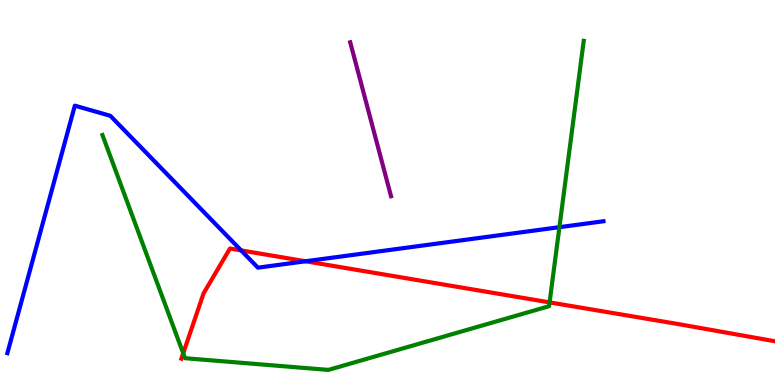[{'lines': ['blue', 'red'], 'intersections': [{'x': 3.11, 'y': 3.5}, {'x': 3.94, 'y': 3.21}]}, {'lines': ['green', 'red'], 'intersections': [{'x': 2.36, 'y': 0.823}, {'x': 7.09, 'y': 2.15}]}, {'lines': ['purple', 'red'], 'intersections': []}, {'lines': ['blue', 'green'], 'intersections': [{'x': 7.22, 'y': 4.1}]}, {'lines': ['blue', 'purple'], 'intersections': []}, {'lines': ['green', 'purple'], 'intersections': []}]